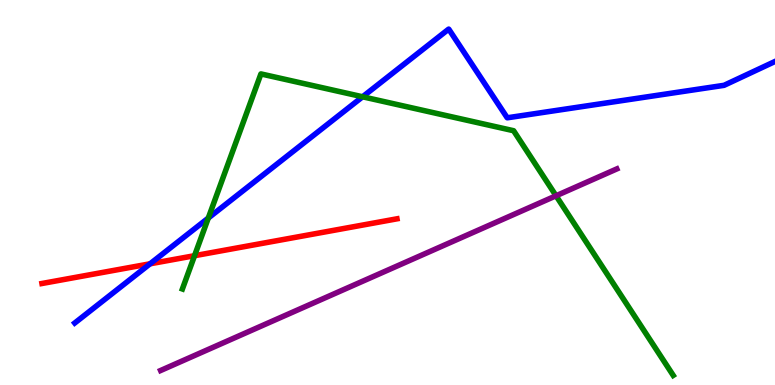[{'lines': ['blue', 'red'], 'intersections': [{'x': 1.94, 'y': 3.15}]}, {'lines': ['green', 'red'], 'intersections': [{'x': 2.51, 'y': 3.36}]}, {'lines': ['purple', 'red'], 'intersections': []}, {'lines': ['blue', 'green'], 'intersections': [{'x': 2.69, 'y': 4.34}, {'x': 4.68, 'y': 7.49}]}, {'lines': ['blue', 'purple'], 'intersections': []}, {'lines': ['green', 'purple'], 'intersections': [{'x': 7.17, 'y': 4.91}]}]